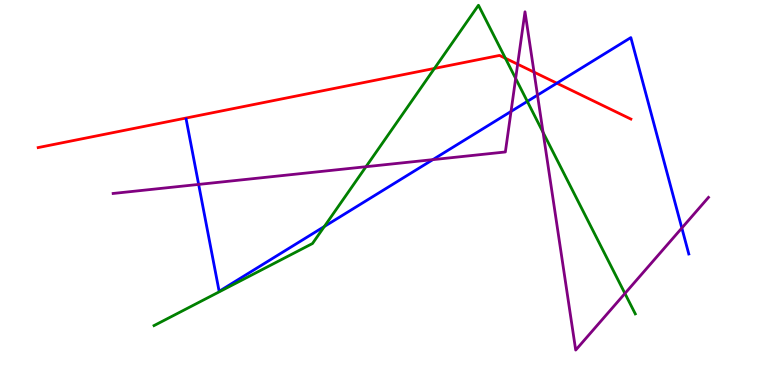[{'lines': ['blue', 'red'], 'intersections': [{'x': 7.19, 'y': 7.84}]}, {'lines': ['green', 'red'], 'intersections': [{'x': 5.61, 'y': 8.22}, {'x': 6.52, 'y': 8.49}]}, {'lines': ['purple', 'red'], 'intersections': [{'x': 6.68, 'y': 8.33}, {'x': 6.89, 'y': 8.13}]}, {'lines': ['blue', 'green'], 'intersections': [{'x': 4.19, 'y': 4.12}, {'x': 6.8, 'y': 7.37}]}, {'lines': ['blue', 'purple'], 'intersections': [{'x': 2.56, 'y': 5.21}, {'x': 5.58, 'y': 5.85}, {'x': 6.59, 'y': 7.11}, {'x': 6.94, 'y': 7.53}, {'x': 8.8, 'y': 4.08}]}, {'lines': ['green', 'purple'], 'intersections': [{'x': 4.72, 'y': 5.67}, {'x': 6.65, 'y': 7.96}, {'x': 7.01, 'y': 6.56}, {'x': 8.06, 'y': 2.38}]}]